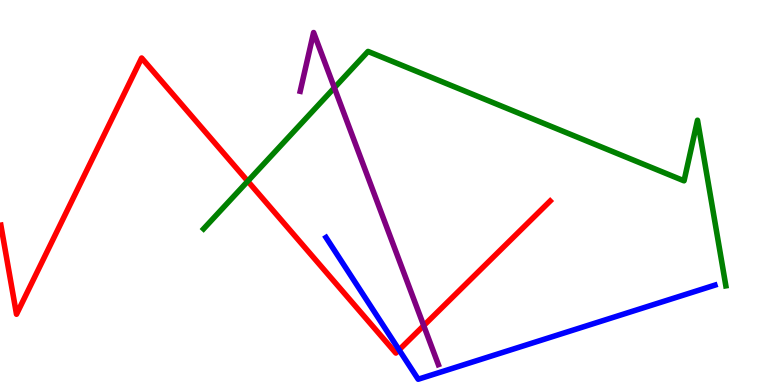[{'lines': ['blue', 'red'], 'intersections': [{'x': 5.15, 'y': 0.912}]}, {'lines': ['green', 'red'], 'intersections': [{'x': 3.2, 'y': 5.29}]}, {'lines': ['purple', 'red'], 'intersections': [{'x': 5.47, 'y': 1.54}]}, {'lines': ['blue', 'green'], 'intersections': []}, {'lines': ['blue', 'purple'], 'intersections': []}, {'lines': ['green', 'purple'], 'intersections': [{'x': 4.31, 'y': 7.72}]}]